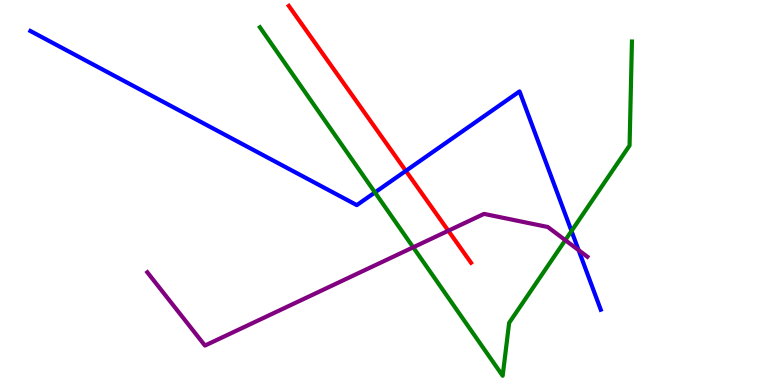[{'lines': ['blue', 'red'], 'intersections': [{'x': 5.24, 'y': 5.56}]}, {'lines': ['green', 'red'], 'intersections': []}, {'lines': ['purple', 'red'], 'intersections': [{'x': 5.78, 'y': 4.01}]}, {'lines': ['blue', 'green'], 'intersections': [{'x': 4.84, 'y': 5.0}, {'x': 7.37, 'y': 4.0}]}, {'lines': ['blue', 'purple'], 'intersections': [{'x': 7.47, 'y': 3.5}]}, {'lines': ['green', 'purple'], 'intersections': [{'x': 5.33, 'y': 3.58}, {'x': 7.29, 'y': 3.76}]}]